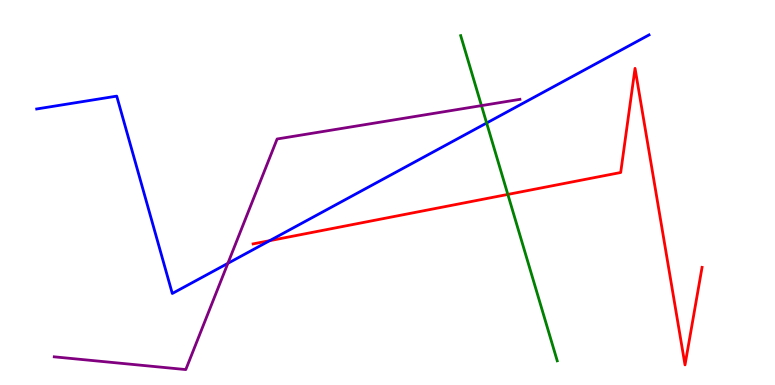[{'lines': ['blue', 'red'], 'intersections': [{'x': 3.48, 'y': 3.75}]}, {'lines': ['green', 'red'], 'intersections': [{'x': 6.55, 'y': 4.95}]}, {'lines': ['purple', 'red'], 'intersections': []}, {'lines': ['blue', 'green'], 'intersections': [{'x': 6.28, 'y': 6.81}]}, {'lines': ['blue', 'purple'], 'intersections': [{'x': 2.94, 'y': 3.16}]}, {'lines': ['green', 'purple'], 'intersections': [{'x': 6.21, 'y': 7.26}]}]